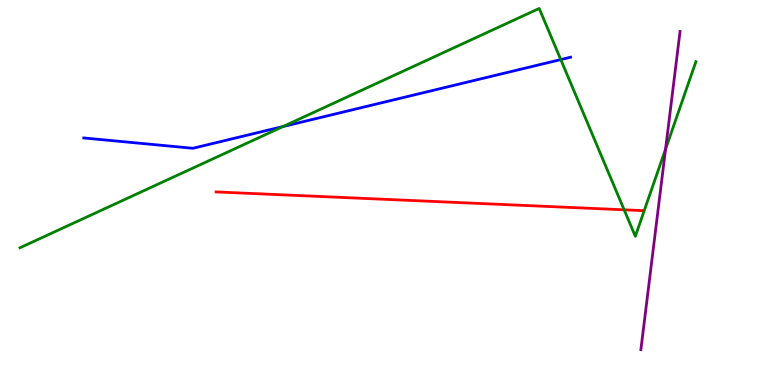[{'lines': ['blue', 'red'], 'intersections': []}, {'lines': ['green', 'red'], 'intersections': [{'x': 8.05, 'y': 4.55}]}, {'lines': ['purple', 'red'], 'intersections': []}, {'lines': ['blue', 'green'], 'intersections': [{'x': 3.65, 'y': 6.71}, {'x': 7.24, 'y': 8.45}]}, {'lines': ['blue', 'purple'], 'intersections': []}, {'lines': ['green', 'purple'], 'intersections': [{'x': 8.59, 'y': 6.13}]}]